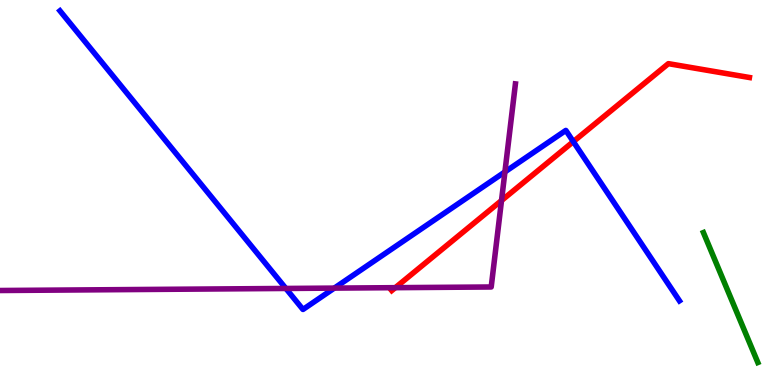[{'lines': ['blue', 'red'], 'intersections': [{'x': 7.4, 'y': 6.32}]}, {'lines': ['green', 'red'], 'intersections': []}, {'lines': ['purple', 'red'], 'intersections': [{'x': 5.1, 'y': 2.53}, {'x': 6.47, 'y': 4.79}]}, {'lines': ['blue', 'green'], 'intersections': []}, {'lines': ['blue', 'purple'], 'intersections': [{'x': 3.69, 'y': 2.51}, {'x': 4.31, 'y': 2.52}, {'x': 6.52, 'y': 5.53}]}, {'lines': ['green', 'purple'], 'intersections': []}]